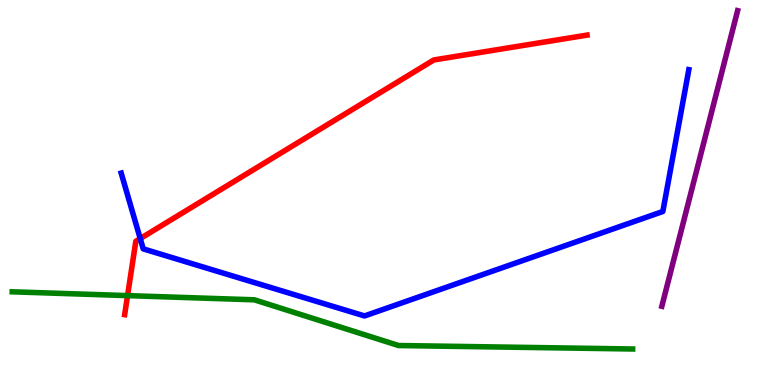[{'lines': ['blue', 'red'], 'intersections': [{'x': 1.81, 'y': 3.8}]}, {'lines': ['green', 'red'], 'intersections': [{'x': 1.65, 'y': 2.32}]}, {'lines': ['purple', 'red'], 'intersections': []}, {'lines': ['blue', 'green'], 'intersections': []}, {'lines': ['blue', 'purple'], 'intersections': []}, {'lines': ['green', 'purple'], 'intersections': []}]